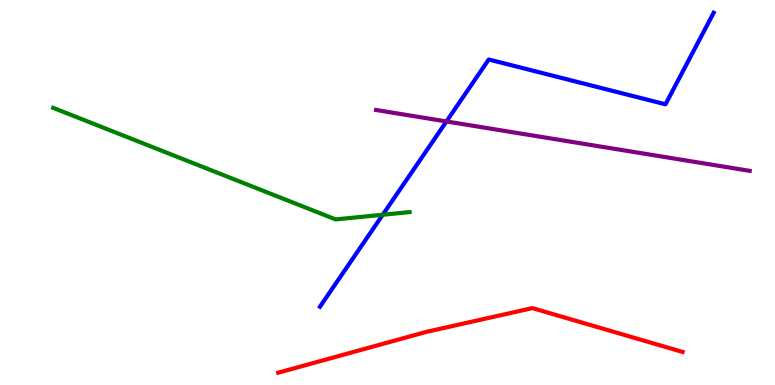[{'lines': ['blue', 'red'], 'intersections': []}, {'lines': ['green', 'red'], 'intersections': []}, {'lines': ['purple', 'red'], 'intersections': []}, {'lines': ['blue', 'green'], 'intersections': [{'x': 4.94, 'y': 4.42}]}, {'lines': ['blue', 'purple'], 'intersections': [{'x': 5.76, 'y': 6.85}]}, {'lines': ['green', 'purple'], 'intersections': []}]